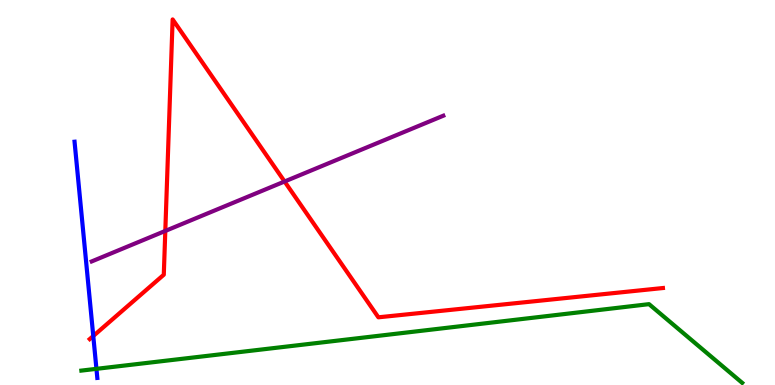[{'lines': ['blue', 'red'], 'intersections': [{'x': 1.2, 'y': 1.27}]}, {'lines': ['green', 'red'], 'intersections': []}, {'lines': ['purple', 'red'], 'intersections': [{'x': 2.13, 'y': 4.0}, {'x': 3.67, 'y': 5.29}]}, {'lines': ['blue', 'green'], 'intersections': [{'x': 1.24, 'y': 0.42}]}, {'lines': ['blue', 'purple'], 'intersections': []}, {'lines': ['green', 'purple'], 'intersections': []}]